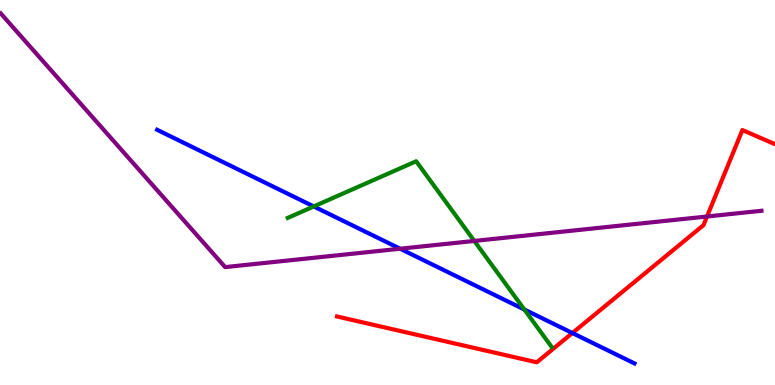[{'lines': ['blue', 'red'], 'intersections': [{'x': 7.39, 'y': 1.35}]}, {'lines': ['green', 'red'], 'intersections': []}, {'lines': ['purple', 'red'], 'intersections': [{'x': 9.12, 'y': 4.38}]}, {'lines': ['blue', 'green'], 'intersections': [{'x': 4.05, 'y': 4.64}, {'x': 6.77, 'y': 1.96}]}, {'lines': ['blue', 'purple'], 'intersections': [{'x': 5.16, 'y': 3.54}]}, {'lines': ['green', 'purple'], 'intersections': [{'x': 6.12, 'y': 3.74}]}]